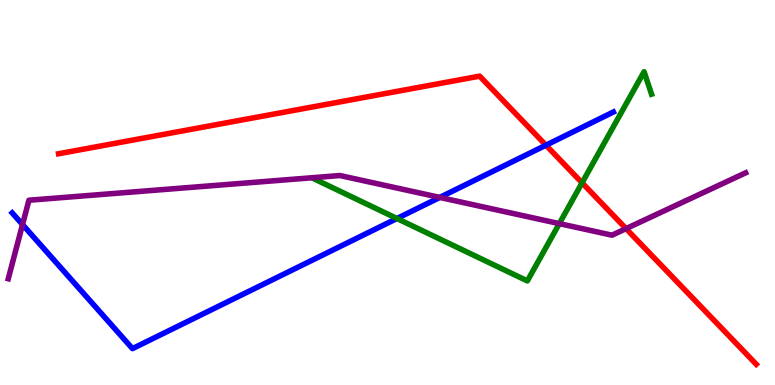[{'lines': ['blue', 'red'], 'intersections': [{'x': 7.04, 'y': 6.23}]}, {'lines': ['green', 'red'], 'intersections': [{'x': 7.51, 'y': 5.25}]}, {'lines': ['purple', 'red'], 'intersections': [{'x': 8.08, 'y': 4.06}]}, {'lines': ['blue', 'green'], 'intersections': [{'x': 5.12, 'y': 4.32}]}, {'lines': ['blue', 'purple'], 'intersections': [{'x': 0.291, 'y': 4.17}, {'x': 5.67, 'y': 4.87}]}, {'lines': ['green', 'purple'], 'intersections': [{'x': 7.22, 'y': 4.19}]}]